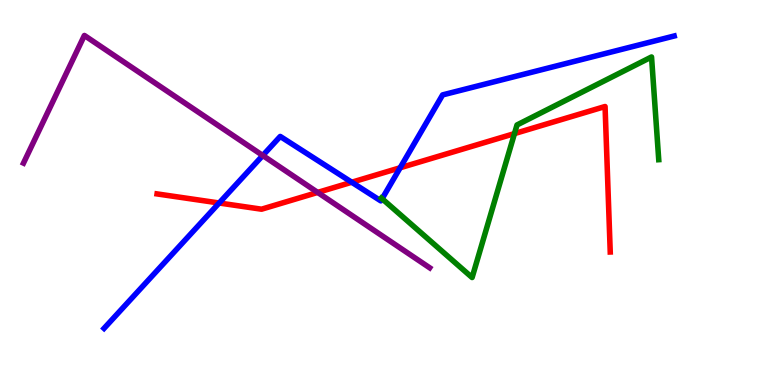[{'lines': ['blue', 'red'], 'intersections': [{'x': 2.83, 'y': 4.73}, {'x': 4.54, 'y': 5.27}, {'x': 5.16, 'y': 5.64}]}, {'lines': ['green', 'red'], 'intersections': [{'x': 6.64, 'y': 6.53}]}, {'lines': ['purple', 'red'], 'intersections': [{'x': 4.1, 'y': 5.0}]}, {'lines': ['blue', 'green'], 'intersections': [{'x': 4.93, 'y': 4.84}]}, {'lines': ['blue', 'purple'], 'intersections': [{'x': 3.39, 'y': 5.96}]}, {'lines': ['green', 'purple'], 'intersections': []}]